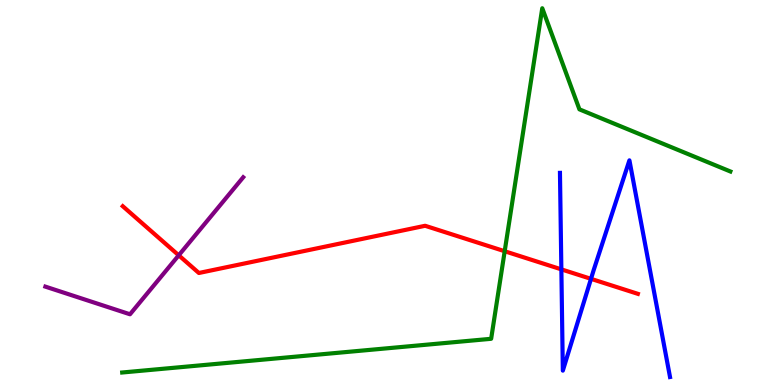[{'lines': ['blue', 'red'], 'intersections': [{'x': 7.24, 'y': 3.0}, {'x': 7.63, 'y': 2.76}]}, {'lines': ['green', 'red'], 'intersections': [{'x': 6.51, 'y': 3.47}]}, {'lines': ['purple', 'red'], 'intersections': [{'x': 2.31, 'y': 3.37}]}, {'lines': ['blue', 'green'], 'intersections': []}, {'lines': ['blue', 'purple'], 'intersections': []}, {'lines': ['green', 'purple'], 'intersections': []}]